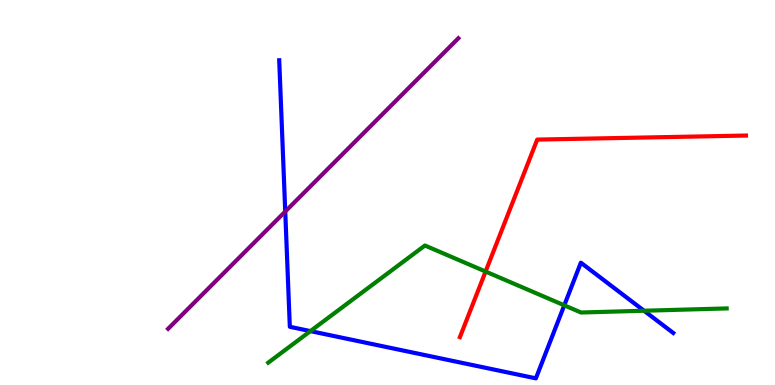[{'lines': ['blue', 'red'], 'intersections': []}, {'lines': ['green', 'red'], 'intersections': [{'x': 6.27, 'y': 2.95}]}, {'lines': ['purple', 'red'], 'intersections': []}, {'lines': ['blue', 'green'], 'intersections': [{'x': 4.01, 'y': 1.4}, {'x': 7.28, 'y': 2.07}, {'x': 8.31, 'y': 1.93}]}, {'lines': ['blue', 'purple'], 'intersections': [{'x': 3.68, 'y': 4.51}]}, {'lines': ['green', 'purple'], 'intersections': []}]